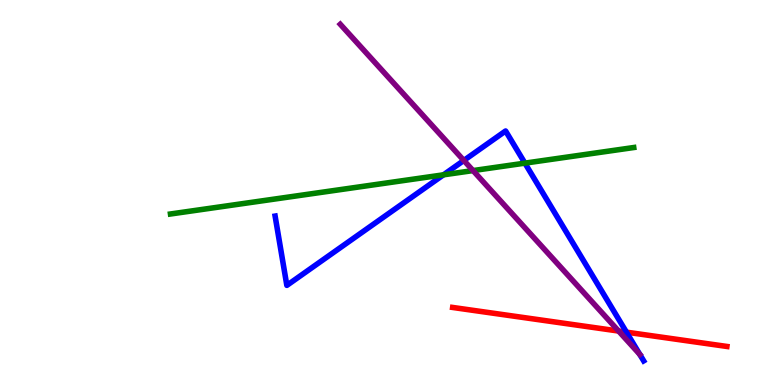[{'lines': ['blue', 'red'], 'intersections': [{'x': 8.08, 'y': 1.37}]}, {'lines': ['green', 'red'], 'intersections': []}, {'lines': ['purple', 'red'], 'intersections': [{'x': 7.98, 'y': 1.4}]}, {'lines': ['blue', 'green'], 'intersections': [{'x': 5.72, 'y': 5.46}, {'x': 6.77, 'y': 5.76}]}, {'lines': ['blue', 'purple'], 'intersections': [{'x': 5.98, 'y': 5.83}, {'x': 8.26, 'y': 0.795}]}, {'lines': ['green', 'purple'], 'intersections': [{'x': 6.1, 'y': 5.57}]}]